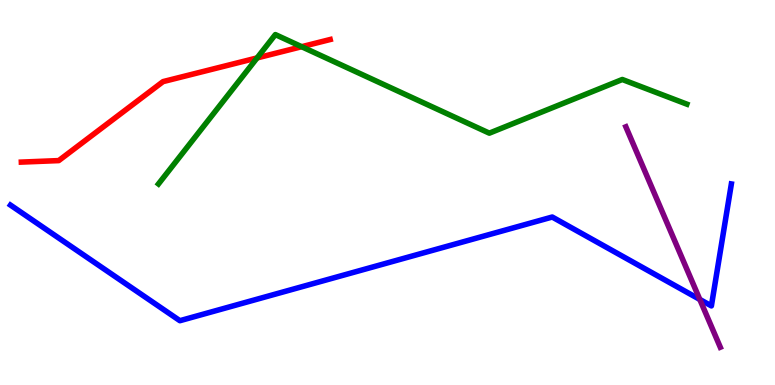[{'lines': ['blue', 'red'], 'intersections': []}, {'lines': ['green', 'red'], 'intersections': [{'x': 3.32, 'y': 8.5}, {'x': 3.89, 'y': 8.79}]}, {'lines': ['purple', 'red'], 'intersections': []}, {'lines': ['blue', 'green'], 'intersections': []}, {'lines': ['blue', 'purple'], 'intersections': [{'x': 9.03, 'y': 2.22}]}, {'lines': ['green', 'purple'], 'intersections': []}]